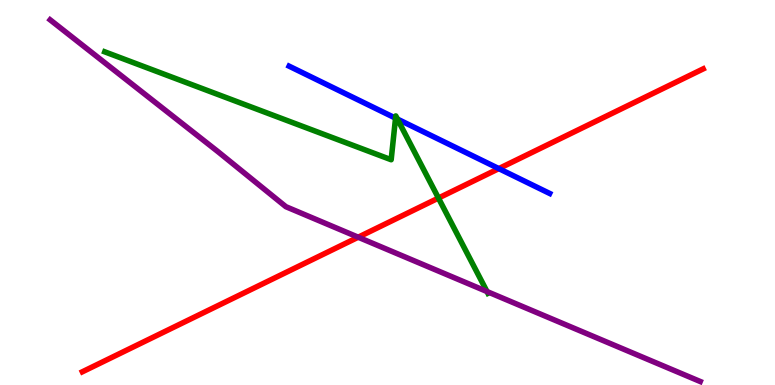[{'lines': ['blue', 'red'], 'intersections': [{'x': 6.44, 'y': 5.62}]}, {'lines': ['green', 'red'], 'intersections': [{'x': 5.66, 'y': 4.86}]}, {'lines': ['purple', 'red'], 'intersections': [{'x': 4.62, 'y': 3.84}]}, {'lines': ['blue', 'green'], 'intersections': [{'x': 5.1, 'y': 6.93}, {'x': 5.13, 'y': 6.91}]}, {'lines': ['blue', 'purple'], 'intersections': []}, {'lines': ['green', 'purple'], 'intersections': [{'x': 6.28, 'y': 2.43}]}]